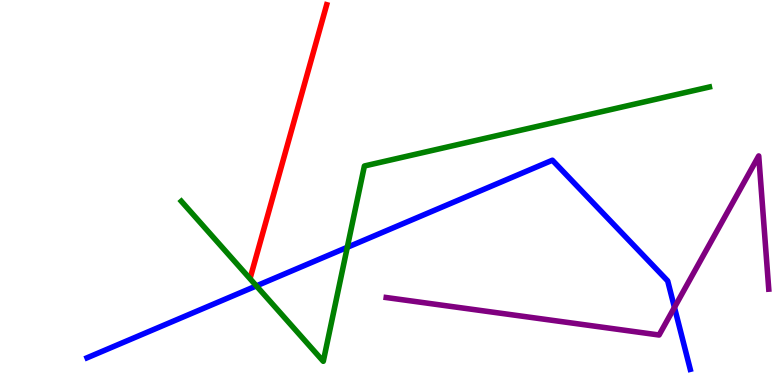[{'lines': ['blue', 'red'], 'intersections': []}, {'lines': ['green', 'red'], 'intersections': []}, {'lines': ['purple', 'red'], 'intersections': []}, {'lines': ['blue', 'green'], 'intersections': [{'x': 3.31, 'y': 2.57}, {'x': 4.48, 'y': 3.58}]}, {'lines': ['blue', 'purple'], 'intersections': [{'x': 8.7, 'y': 2.02}]}, {'lines': ['green', 'purple'], 'intersections': []}]